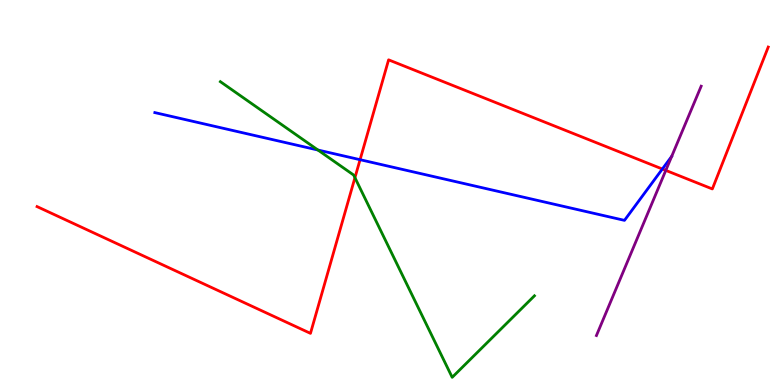[{'lines': ['blue', 'red'], 'intersections': [{'x': 4.65, 'y': 5.85}, {'x': 8.55, 'y': 5.61}]}, {'lines': ['green', 'red'], 'intersections': [{'x': 4.58, 'y': 5.38}]}, {'lines': ['purple', 'red'], 'intersections': [{'x': 8.59, 'y': 5.57}]}, {'lines': ['blue', 'green'], 'intersections': [{'x': 4.1, 'y': 6.1}]}, {'lines': ['blue', 'purple'], 'intersections': []}, {'lines': ['green', 'purple'], 'intersections': []}]